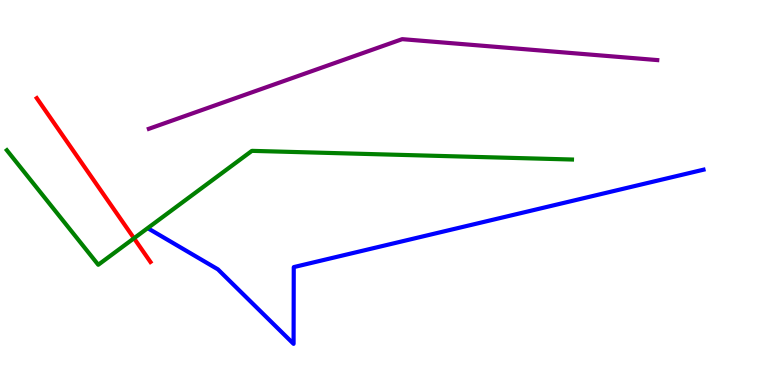[{'lines': ['blue', 'red'], 'intersections': []}, {'lines': ['green', 'red'], 'intersections': [{'x': 1.73, 'y': 3.81}]}, {'lines': ['purple', 'red'], 'intersections': []}, {'lines': ['blue', 'green'], 'intersections': []}, {'lines': ['blue', 'purple'], 'intersections': []}, {'lines': ['green', 'purple'], 'intersections': []}]